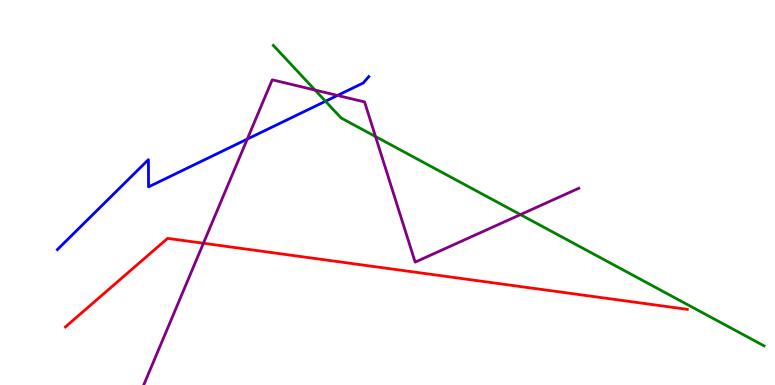[{'lines': ['blue', 'red'], 'intersections': []}, {'lines': ['green', 'red'], 'intersections': []}, {'lines': ['purple', 'red'], 'intersections': [{'x': 2.62, 'y': 3.68}]}, {'lines': ['blue', 'green'], 'intersections': [{'x': 4.2, 'y': 7.37}]}, {'lines': ['blue', 'purple'], 'intersections': [{'x': 3.19, 'y': 6.39}, {'x': 4.35, 'y': 7.52}]}, {'lines': ['green', 'purple'], 'intersections': [{'x': 4.06, 'y': 7.66}, {'x': 4.85, 'y': 6.45}, {'x': 6.72, 'y': 4.43}]}]